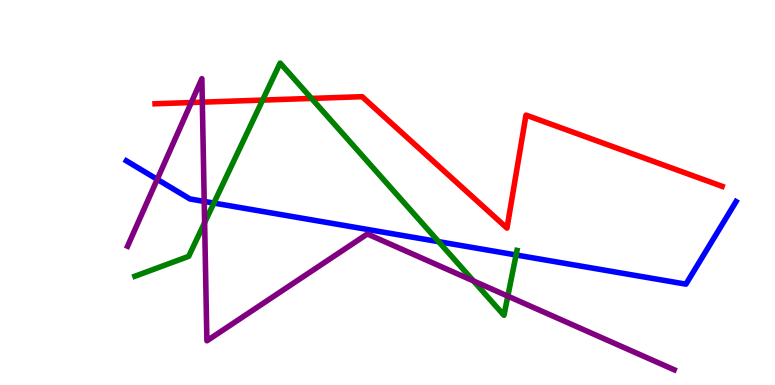[{'lines': ['blue', 'red'], 'intersections': []}, {'lines': ['green', 'red'], 'intersections': [{'x': 3.39, 'y': 7.4}, {'x': 4.02, 'y': 7.44}]}, {'lines': ['purple', 'red'], 'intersections': [{'x': 2.47, 'y': 7.34}, {'x': 2.61, 'y': 7.35}]}, {'lines': ['blue', 'green'], 'intersections': [{'x': 2.76, 'y': 4.73}, {'x': 5.66, 'y': 3.72}, {'x': 6.66, 'y': 3.38}]}, {'lines': ['blue', 'purple'], 'intersections': [{'x': 2.03, 'y': 5.34}, {'x': 2.64, 'y': 4.77}]}, {'lines': ['green', 'purple'], 'intersections': [{'x': 2.64, 'y': 4.22}, {'x': 6.11, 'y': 2.7}, {'x': 6.55, 'y': 2.31}]}]